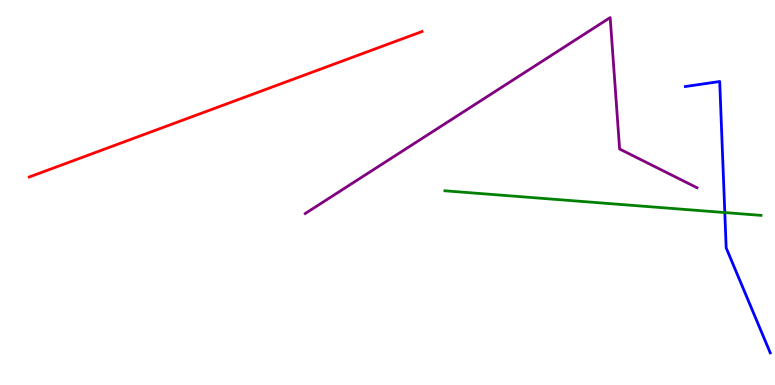[{'lines': ['blue', 'red'], 'intersections': []}, {'lines': ['green', 'red'], 'intersections': []}, {'lines': ['purple', 'red'], 'intersections': []}, {'lines': ['blue', 'green'], 'intersections': [{'x': 9.35, 'y': 4.48}]}, {'lines': ['blue', 'purple'], 'intersections': []}, {'lines': ['green', 'purple'], 'intersections': []}]